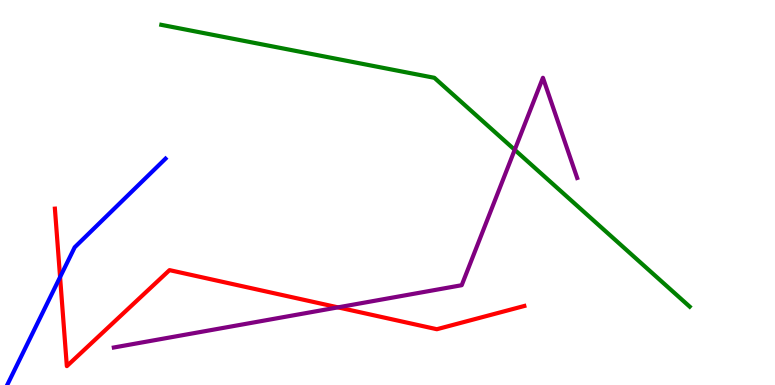[{'lines': ['blue', 'red'], 'intersections': [{'x': 0.775, 'y': 2.8}]}, {'lines': ['green', 'red'], 'intersections': []}, {'lines': ['purple', 'red'], 'intersections': [{'x': 4.36, 'y': 2.02}]}, {'lines': ['blue', 'green'], 'intersections': []}, {'lines': ['blue', 'purple'], 'intersections': []}, {'lines': ['green', 'purple'], 'intersections': [{'x': 6.64, 'y': 6.11}]}]